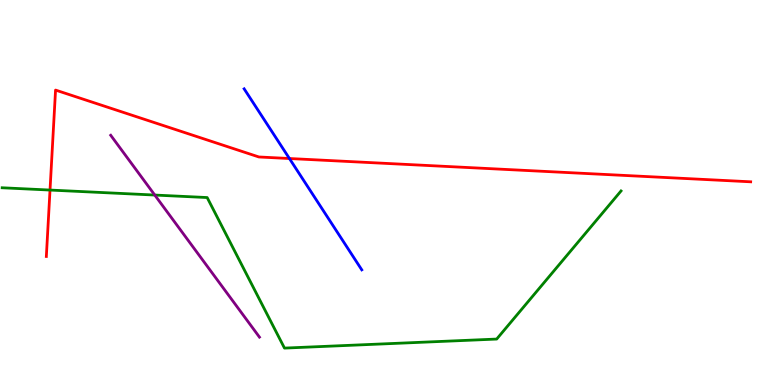[{'lines': ['blue', 'red'], 'intersections': [{'x': 3.73, 'y': 5.88}]}, {'lines': ['green', 'red'], 'intersections': [{'x': 0.645, 'y': 5.06}]}, {'lines': ['purple', 'red'], 'intersections': []}, {'lines': ['blue', 'green'], 'intersections': []}, {'lines': ['blue', 'purple'], 'intersections': []}, {'lines': ['green', 'purple'], 'intersections': [{'x': 2.0, 'y': 4.93}]}]